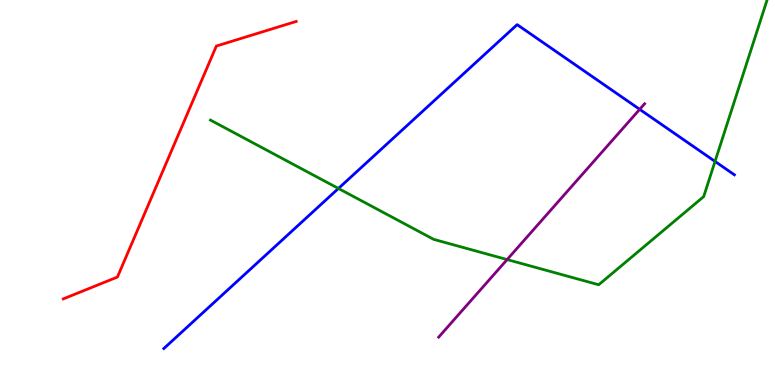[{'lines': ['blue', 'red'], 'intersections': []}, {'lines': ['green', 'red'], 'intersections': []}, {'lines': ['purple', 'red'], 'intersections': []}, {'lines': ['blue', 'green'], 'intersections': [{'x': 4.37, 'y': 5.1}, {'x': 9.23, 'y': 5.81}]}, {'lines': ['blue', 'purple'], 'intersections': [{'x': 8.25, 'y': 7.16}]}, {'lines': ['green', 'purple'], 'intersections': [{'x': 6.54, 'y': 3.26}]}]